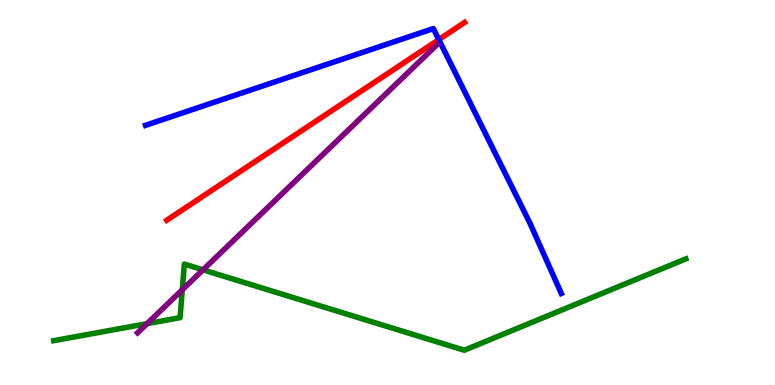[{'lines': ['blue', 'red'], 'intersections': [{'x': 5.66, 'y': 8.97}]}, {'lines': ['green', 'red'], 'intersections': []}, {'lines': ['purple', 'red'], 'intersections': []}, {'lines': ['blue', 'green'], 'intersections': []}, {'lines': ['blue', 'purple'], 'intersections': []}, {'lines': ['green', 'purple'], 'intersections': [{'x': 1.9, 'y': 1.59}, {'x': 2.35, 'y': 2.47}, {'x': 2.62, 'y': 2.99}]}]